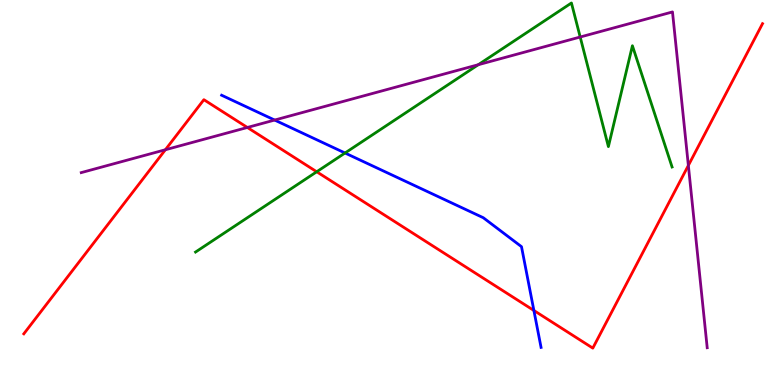[{'lines': ['blue', 'red'], 'intersections': [{'x': 6.89, 'y': 1.94}]}, {'lines': ['green', 'red'], 'intersections': [{'x': 4.09, 'y': 5.54}]}, {'lines': ['purple', 'red'], 'intersections': [{'x': 2.13, 'y': 6.11}, {'x': 3.19, 'y': 6.69}, {'x': 8.88, 'y': 5.7}]}, {'lines': ['blue', 'green'], 'intersections': [{'x': 4.45, 'y': 6.03}]}, {'lines': ['blue', 'purple'], 'intersections': [{'x': 3.54, 'y': 6.88}]}, {'lines': ['green', 'purple'], 'intersections': [{'x': 6.17, 'y': 8.32}, {'x': 7.49, 'y': 9.04}]}]